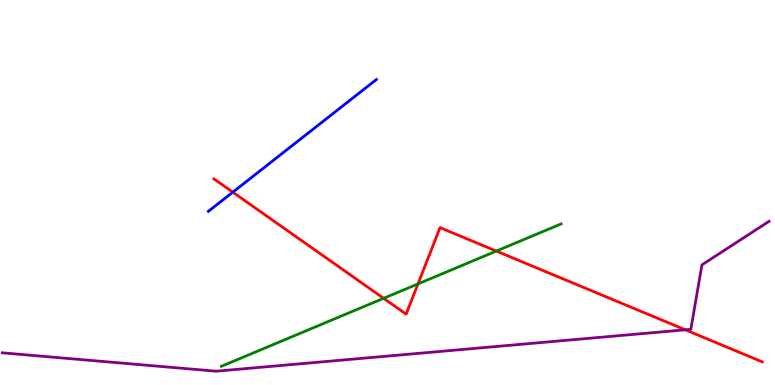[{'lines': ['blue', 'red'], 'intersections': [{'x': 3.0, 'y': 5.01}]}, {'lines': ['green', 'red'], 'intersections': [{'x': 4.95, 'y': 2.25}, {'x': 5.39, 'y': 2.63}, {'x': 6.4, 'y': 3.48}]}, {'lines': ['purple', 'red'], 'intersections': [{'x': 8.84, 'y': 1.43}]}, {'lines': ['blue', 'green'], 'intersections': []}, {'lines': ['blue', 'purple'], 'intersections': []}, {'lines': ['green', 'purple'], 'intersections': []}]